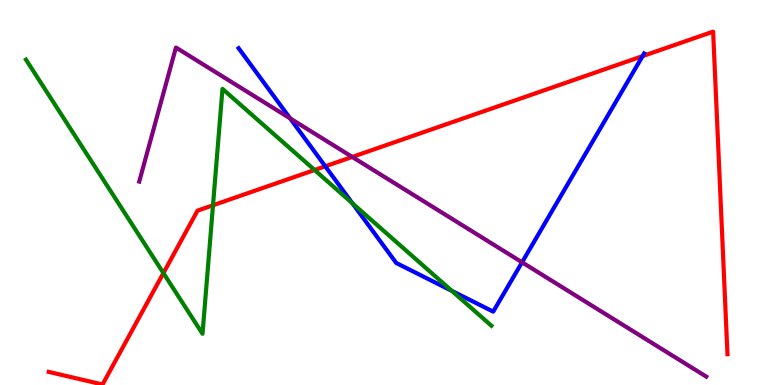[{'lines': ['blue', 'red'], 'intersections': [{'x': 4.2, 'y': 5.68}, {'x': 8.29, 'y': 8.54}]}, {'lines': ['green', 'red'], 'intersections': [{'x': 2.11, 'y': 2.91}, {'x': 2.75, 'y': 4.67}, {'x': 4.06, 'y': 5.58}]}, {'lines': ['purple', 'red'], 'intersections': [{'x': 4.55, 'y': 5.92}]}, {'lines': ['blue', 'green'], 'intersections': [{'x': 4.55, 'y': 4.72}, {'x': 5.83, 'y': 2.44}]}, {'lines': ['blue', 'purple'], 'intersections': [{'x': 3.74, 'y': 6.93}, {'x': 6.74, 'y': 3.19}]}, {'lines': ['green', 'purple'], 'intersections': []}]